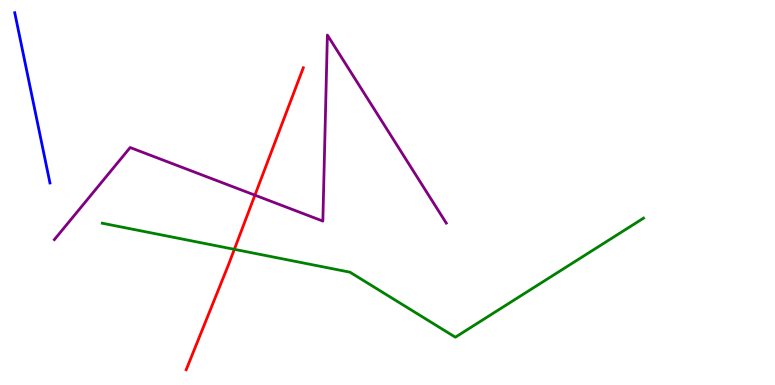[{'lines': ['blue', 'red'], 'intersections': []}, {'lines': ['green', 'red'], 'intersections': [{'x': 3.02, 'y': 3.52}]}, {'lines': ['purple', 'red'], 'intersections': [{'x': 3.29, 'y': 4.93}]}, {'lines': ['blue', 'green'], 'intersections': []}, {'lines': ['blue', 'purple'], 'intersections': []}, {'lines': ['green', 'purple'], 'intersections': []}]